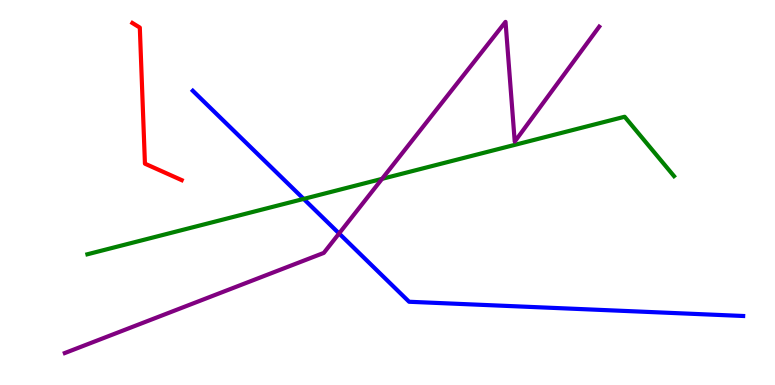[{'lines': ['blue', 'red'], 'intersections': []}, {'lines': ['green', 'red'], 'intersections': []}, {'lines': ['purple', 'red'], 'intersections': []}, {'lines': ['blue', 'green'], 'intersections': [{'x': 3.92, 'y': 4.83}]}, {'lines': ['blue', 'purple'], 'intersections': [{'x': 4.38, 'y': 3.94}]}, {'lines': ['green', 'purple'], 'intersections': [{'x': 4.93, 'y': 5.35}]}]